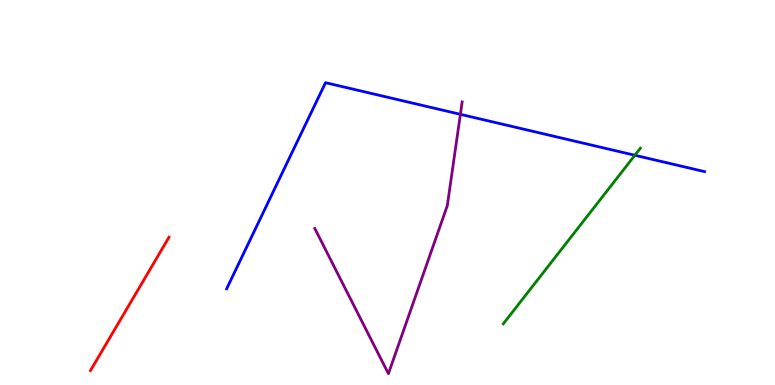[{'lines': ['blue', 'red'], 'intersections': []}, {'lines': ['green', 'red'], 'intersections': []}, {'lines': ['purple', 'red'], 'intersections': []}, {'lines': ['blue', 'green'], 'intersections': [{'x': 8.19, 'y': 5.97}]}, {'lines': ['blue', 'purple'], 'intersections': [{'x': 5.94, 'y': 7.03}]}, {'lines': ['green', 'purple'], 'intersections': []}]